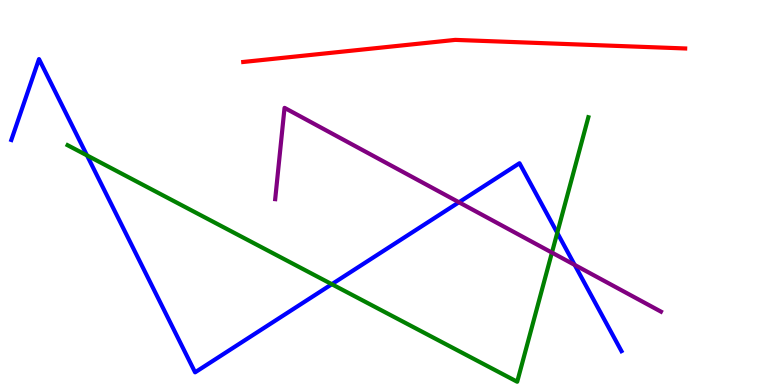[{'lines': ['blue', 'red'], 'intersections': []}, {'lines': ['green', 'red'], 'intersections': []}, {'lines': ['purple', 'red'], 'intersections': []}, {'lines': ['blue', 'green'], 'intersections': [{'x': 1.12, 'y': 5.96}, {'x': 4.28, 'y': 2.62}, {'x': 7.19, 'y': 3.95}]}, {'lines': ['blue', 'purple'], 'intersections': [{'x': 5.92, 'y': 4.75}, {'x': 7.42, 'y': 3.12}]}, {'lines': ['green', 'purple'], 'intersections': [{'x': 7.12, 'y': 3.44}]}]